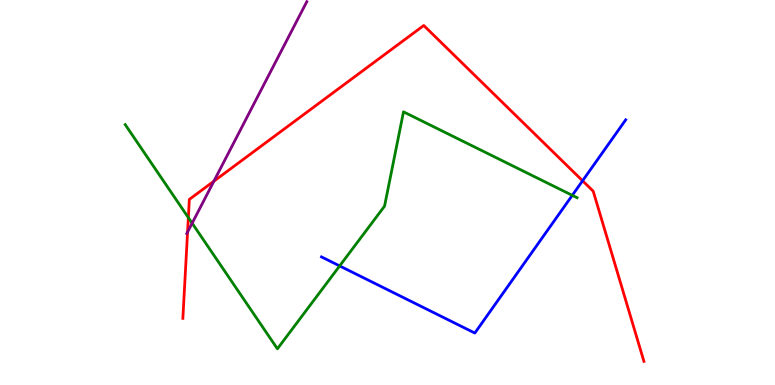[{'lines': ['blue', 'red'], 'intersections': [{'x': 7.52, 'y': 5.3}]}, {'lines': ['green', 'red'], 'intersections': [{'x': 2.43, 'y': 4.35}]}, {'lines': ['purple', 'red'], 'intersections': [{'x': 2.42, 'y': 3.97}, {'x': 2.76, 'y': 5.29}]}, {'lines': ['blue', 'green'], 'intersections': [{'x': 4.38, 'y': 3.09}, {'x': 7.38, 'y': 4.93}]}, {'lines': ['blue', 'purple'], 'intersections': []}, {'lines': ['green', 'purple'], 'intersections': [{'x': 2.48, 'y': 4.2}]}]